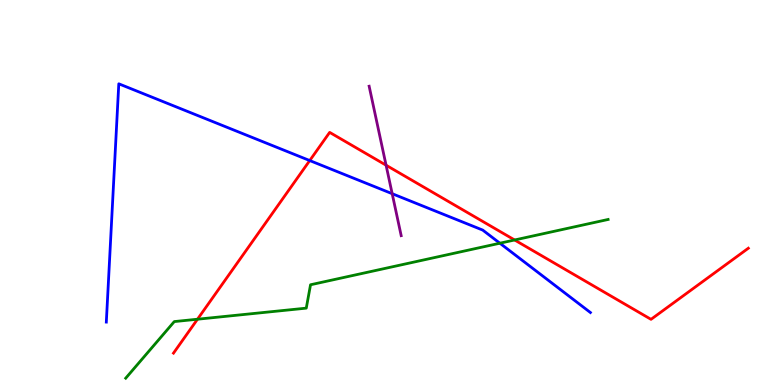[{'lines': ['blue', 'red'], 'intersections': [{'x': 4.0, 'y': 5.83}]}, {'lines': ['green', 'red'], 'intersections': [{'x': 2.55, 'y': 1.71}, {'x': 6.64, 'y': 3.77}]}, {'lines': ['purple', 'red'], 'intersections': [{'x': 4.98, 'y': 5.71}]}, {'lines': ['blue', 'green'], 'intersections': [{'x': 6.45, 'y': 3.68}]}, {'lines': ['blue', 'purple'], 'intersections': [{'x': 5.06, 'y': 4.97}]}, {'lines': ['green', 'purple'], 'intersections': []}]